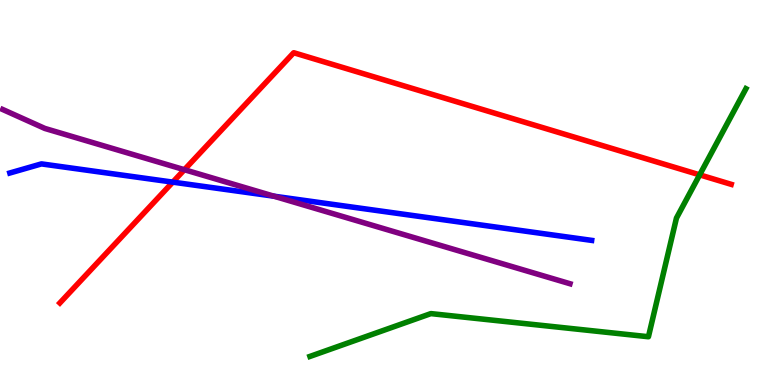[{'lines': ['blue', 'red'], 'intersections': [{'x': 2.23, 'y': 5.27}]}, {'lines': ['green', 'red'], 'intersections': [{'x': 9.03, 'y': 5.46}]}, {'lines': ['purple', 'red'], 'intersections': [{'x': 2.38, 'y': 5.59}]}, {'lines': ['blue', 'green'], 'intersections': []}, {'lines': ['blue', 'purple'], 'intersections': [{'x': 3.54, 'y': 4.9}]}, {'lines': ['green', 'purple'], 'intersections': []}]